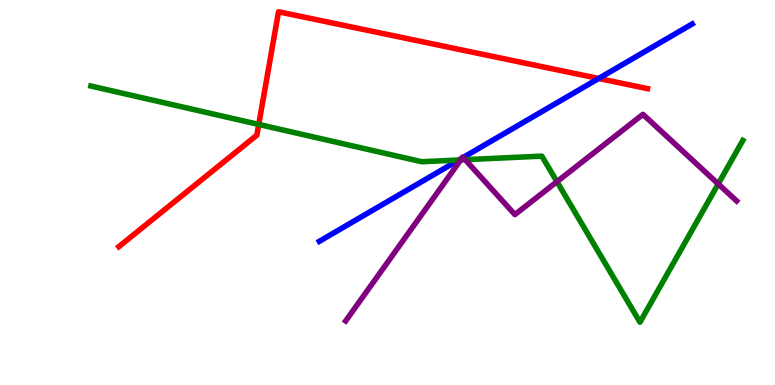[{'lines': ['blue', 'red'], 'intersections': [{'x': 7.72, 'y': 7.96}]}, {'lines': ['green', 'red'], 'intersections': [{'x': 3.34, 'y': 6.77}]}, {'lines': ['purple', 'red'], 'intersections': []}, {'lines': ['blue', 'green'], 'intersections': [{'x': 5.92, 'y': 5.84}]}, {'lines': ['blue', 'purple'], 'intersections': [{'x': 5.96, 'y': 5.89}, {'x': 5.98, 'y': 5.91}]}, {'lines': ['green', 'purple'], 'intersections': [{'x': 5.94, 'y': 5.85}, {'x': 6.0, 'y': 5.85}, {'x': 7.19, 'y': 5.28}, {'x': 9.27, 'y': 5.22}]}]